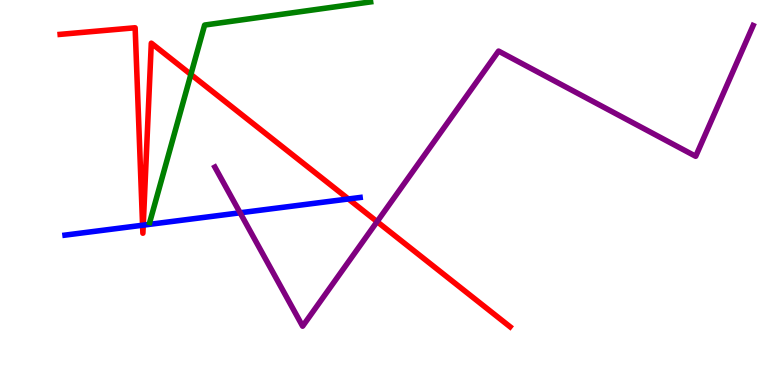[{'lines': ['blue', 'red'], 'intersections': [{'x': 1.84, 'y': 4.15}, {'x': 1.85, 'y': 4.15}, {'x': 4.5, 'y': 4.83}]}, {'lines': ['green', 'red'], 'intersections': [{'x': 2.46, 'y': 8.07}]}, {'lines': ['purple', 'red'], 'intersections': [{'x': 4.87, 'y': 4.24}]}, {'lines': ['blue', 'green'], 'intersections': []}, {'lines': ['blue', 'purple'], 'intersections': [{'x': 3.1, 'y': 4.47}]}, {'lines': ['green', 'purple'], 'intersections': []}]